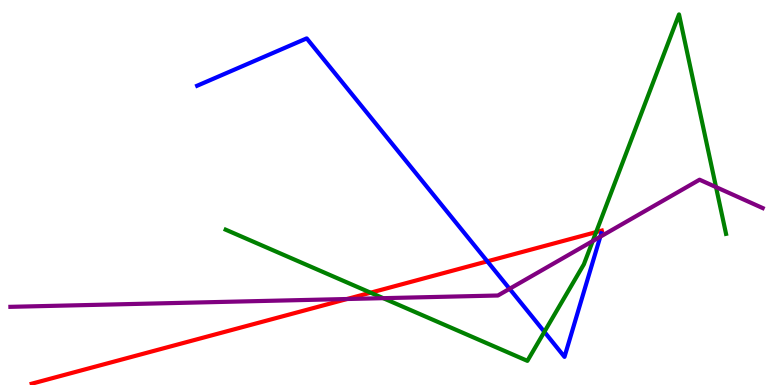[{'lines': ['blue', 'red'], 'intersections': [{'x': 6.29, 'y': 3.21}]}, {'lines': ['green', 'red'], 'intersections': [{'x': 4.78, 'y': 2.4}, {'x': 7.69, 'y': 3.97}]}, {'lines': ['purple', 'red'], 'intersections': [{'x': 4.48, 'y': 2.23}]}, {'lines': ['blue', 'green'], 'intersections': [{'x': 7.02, 'y': 1.38}]}, {'lines': ['blue', 'purple'], 'intersections': [{'x': 6.58, 'y': 2.5}, {'x': 7.75, 'y': 3.85}]}, {'lines': ['green', 'purple'], 'intersections': [{'x': 4.94, 'y': 2.26}, {'x': 7.65, 'y': 3.74}, {'x': 9.24, 'y': 5.14}]}]